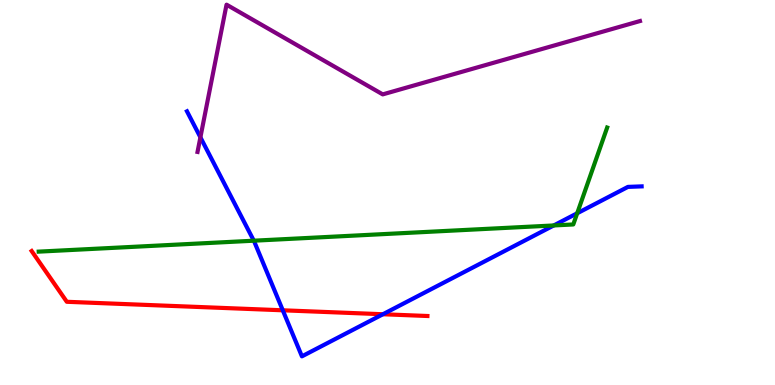[{'lines': ['blue', 'red'], 'intersections': [{'x': 3.65, 'y': 1.94}, {'x': 4.94, 'y': 1.84}]}, {'lines': ['green', 'red'], 'intersections': []}, {'lines': ['purple', 'red'], 'intersections': []}, {'lines': ['blue', 'green'], 'intersections': [{'x': 3.28, 'y': 3.75}, {'x': 7.15, 'y': 4.14}, {'x': 7.45, 'y': 4.46}]}, {'lines': ['blue', 'purple'], 'intersections': [{'x': 2.59, 'y': 6.43}]}, {'lines': ['green', 'purple'], 'intersections': []}]